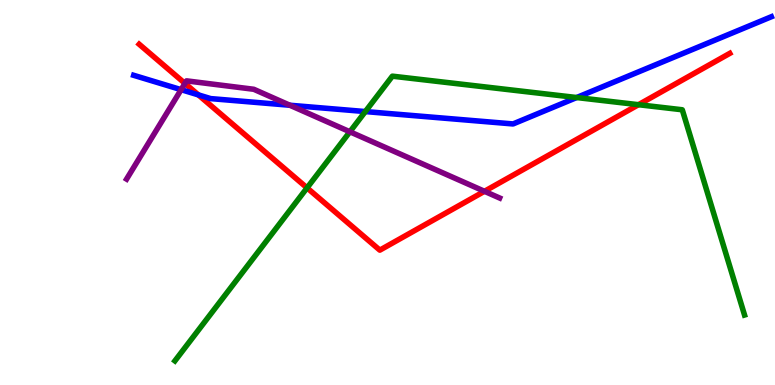[{'lines': ['blue', 'red'], 'intersections': [{'x': 2.56, 'y': 7.54}]}, {'lines': ['green', 'red'], 'intersections': [{'x': 3.96, 'y': 5.12}, {'x': 8.24, 'y': 7.28}]}, {'lines': ['purple', 'red'], 'intersections': [{'x': 2.39, 'y': 7.83}, {'x': 6.25, 'y': 5.03}]}, {'lines': ['blue', 'green'], 'intersections': [{'x': 4.71, 'y': 7.1}, {'x': 7.44, 'y': 7.47}]}, {'lines': ['blue', 'purple'], 'intersections': [{'x': 2.34, 'y': 7.67}, {'x': 3.74, 'y': 7.27}]}, {'lines': ['green', 'purple'], 'intersections': [{'x': 4.51, 'y': 6.58}]}]